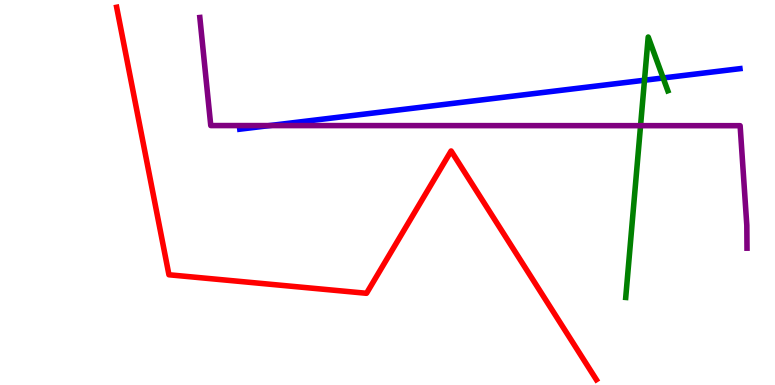[{'lines': ['blue', 'red'], 'intersections': []}, {'lines': ['green', 'red'], 'intersections': []}, {'lines': ['purple', 'red'], 'intersections': []}, {'lines': ['blue', 'green'], 'intersections': [{'x': 8.32, 'y': 7.92}, {'x': 8.56, 'y': 7.98}]}, {'lines': ['blue', 'purple'], 'intersections': [{'x': 3.48, 'y': 6.74}]}, {'lines': ['green', 'purple'], 'intersections': [{'x': 8.27, 'y': 6.74}]}]